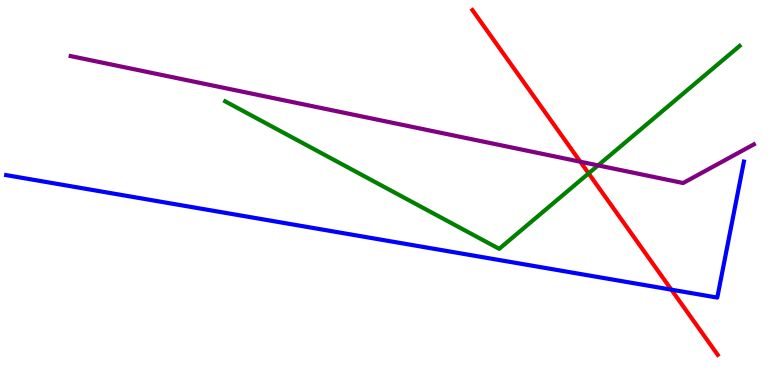[{'lines': ['blue', 'red'], 'intersections': [{'x': 8.66, 'y': 2.48}]}, {'lines': ['green', 'red'], 'intersections': [{'x': 7.59, 'y': 5.5}]}, {'lines': ['purple', 'red'], 'intersections': [{'x': 7.49, 'y': 5.8}]}, {'lines': ['blue', 'green'], 'intersections': []}, {'lines': ['blue', 'purple'], 'intersections': []}, {'lines': ['green', 'purple'], 'intersections': [{'x': 7.72, 'y': 5.7}]}]